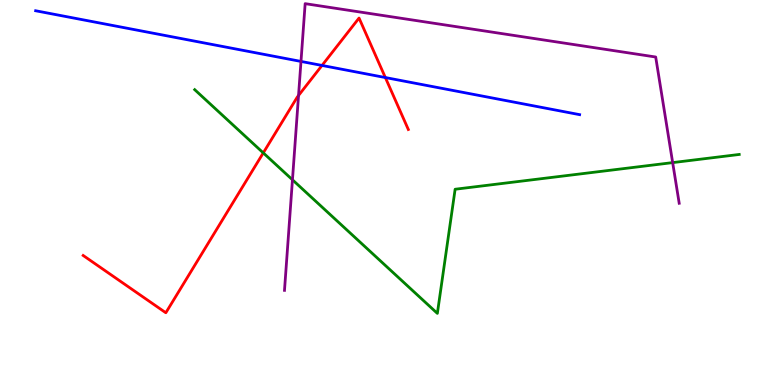[{'lines': ['blue', 'red'], 'intersections': [{'x': 4.15, 'y': 8.3}, {'x': 4.97, 'y': 7.99}]}, {'lines': ['green', 'red'], 'intersections': [{'x': 3.4, 'y': 6.03}]}, {'lines': ['purple', 'red'], 'intersections': [{'x': 3.85, 'y': 7.52}]}, {'lines': ['blue', 'green'], 'intersections': []}, {'lines': ['blue', 'purple'], 'intersections': [{'x': 3.88, 'y': 8.4}]}, {'lines': ['green', 'purple'], 'intersections': [{'x': 3.77, 'y': 5.33}, {'x': 8.68, 'y': 5.78}]}]